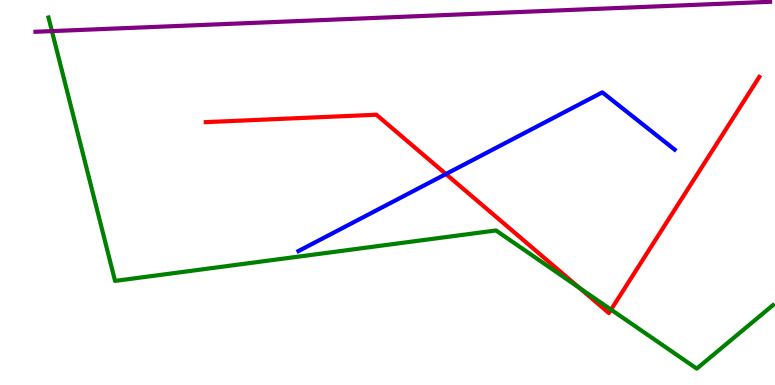[{'lines': ['blue', 'red'], 'intersections': [{'x': 5.75, 'y': 5.48}]}, {'lines': ['green', 'red'], 'intersections': [{'x': 7.47, 'y': 2.52}, {'x': 7.88, 'y': 1.96}]}, {'lines': ['purple', 'red'], 'intersections': []}, {'lines': ['blue', 'green'], 'intersections': []}, {'lines': ['blue', 'purple'], 'intersections': []}, {'lines': ['green', 'purple'], 'intersections': [{'x': 0.67, 'y': 9.19}]}]